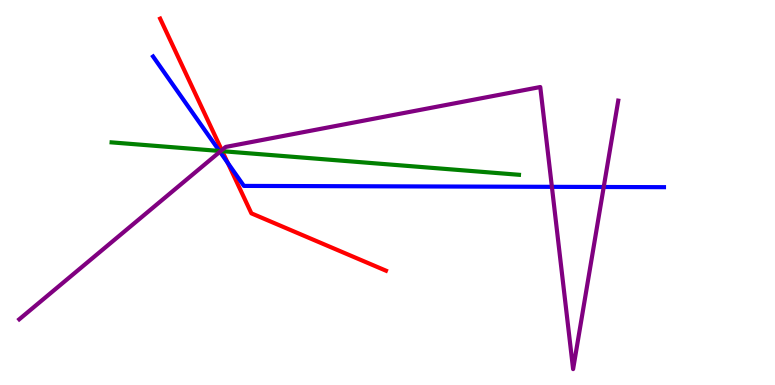[{'lines': ['blue', 'red'], 'intersections': [{'x': 2.94, 'y': 5.77}]}, {'lines': ['green', 'red'], 'intersections': [{'x': 2.87, 'y': 6.07}]}, {'lines': ['purple', 'red'], 'intersections': [{'x': 2.86, 'y': 6.1}]}, {'lines': ['blue', 'green'], 'intersections': [{'x': 2.83, 'y': 6.08}]}, {'lines': ['blue', 'purple'], 'intersections': [{'x': 2.84, 'y': 6.06}, {'x': 7.12, 'y': 5.15}, {'x': 7.79, 'y': 5.14}]}, {'lines': ['green', 'purple'], 'intersections': [{'x': 2.85, 'y': 6.08}]}]